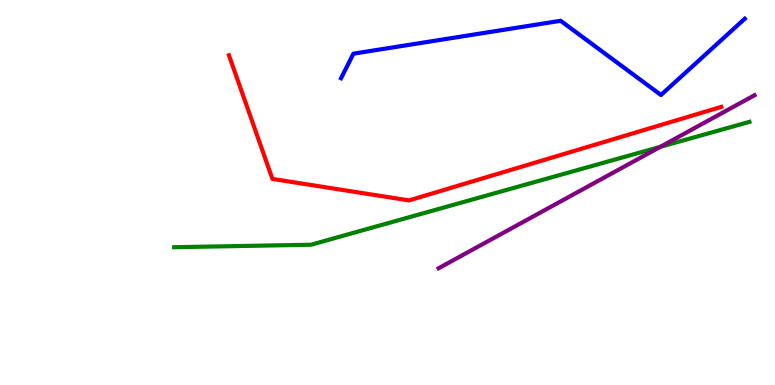[{'lines': ['blue', 'red'], 'intersections': []}, {'lines': ['green', 'red'], 'intersections': []}, {'lines': ['purple', 'red'], 'intersections': []}, {'lines': ['blue', 'green'], 'intersections': []}, {'lines': ['blue', 'purple'], 'intersections': []}, {'lines': ['green', 'purple'], 'intersections': [{'x': 8.52, 'y': 6.19}]}]